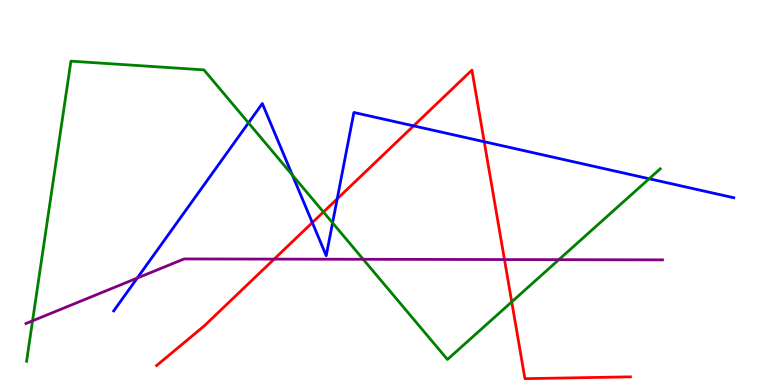[{'lines': ['blue', 'red'], 'intersections': [{'x': 4.03, 'y': 4.22}, {'x': 4.35, 'y': 4.83}, {'x': 5.34, 'y': 6.73}, {'x': 6.25, 'y': 6.32}]}, {'lines': ['green', 'red'], 'intersections': [{'x': 4.17, 'y': 4.49}, {'x': 6.6, 'y': 2.16}]}, {'lines': ['purple', 'red'], 'intersections': [{'x': 3.54, 'y': 3.27}, {'x': 6.51, 'y': 3.26}]}, {'lines': ['blue', 'green'], 'intersections': [{'x': 3.21, 'y': 6.81}, {'x': 3.77, 'y': 5.45}, {'x': 4.29, 'y': 4.21}, {'x': 8.38, 'y': 5.36}]}, {'lines': ['blue', 'purple'], 'intersections': [{'x': 1.77, 'y': 2.78}]}, {'lines': ['green', 'purple'], 'intersections': [{'x': 0.42, 'y': 1.67}, {'x': 4.69, 'y': 3.27}, {'x': 7.21, 'y': 3.26}]}]